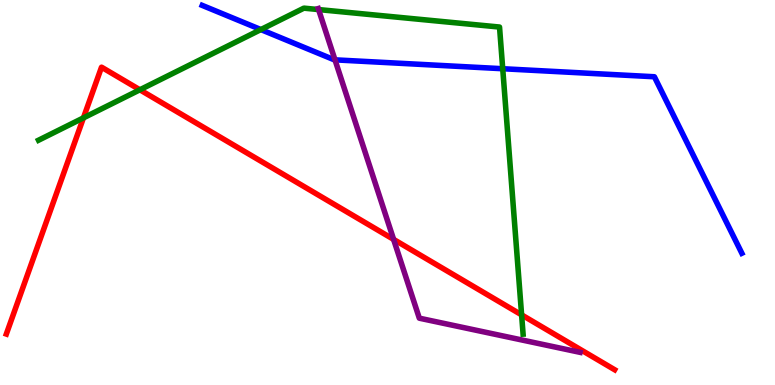[{'lines': ['blue', 'red'], 'intersections': []}, {'lines': ['green', 'red'], 'intersections': [{'x': 1.08, 'y': 6.94}, {'x': 1.8, 'y': 7.67}, {'x': 6.73, 'y': 1.82}]}, {'lines': ['purple', 'red'], 'intersections': [{'x': 5.08, 'y': 3.78}]}, {'lines': ['blue', 'green'], 'intersections': [{'x': 3.37, 'y': 9.23}, {'x': 6.49, 'y': 8.21}]}, {'lines': ['blue', 'purple'], 'intersections': [{'x': 4.32, 'y': 8.45}]}, {'lines': ['green', 'purple'], 'intersections': [{'x': 4.11, 'y': 9.75}]}]